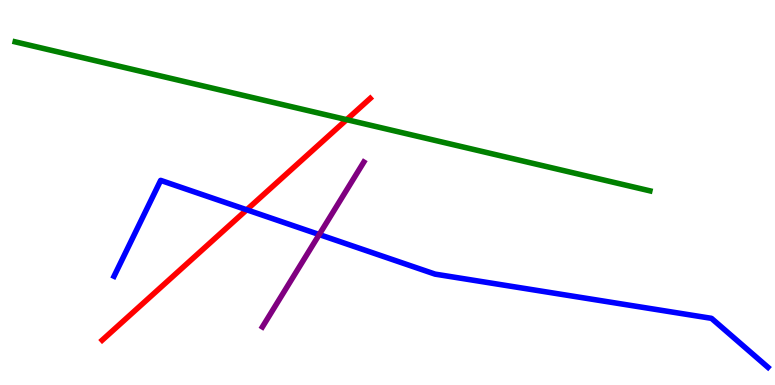[{'lines': ['blue', 'red'], 'intersections': [{'x': 3.18, 'y': 4.55}]}, {'lines': ['green', 'red'], 'intersections': [{'x': 4.47, 'y': 6.89}]}, {'lines': ['purple', 'red'], 'intersections': []}, {'lines': ['blue', 'green'], 'intersections': []}, {'lines': ['blue', 'purple'], 'intersections': [{'x': 4.12, 'y': 3.91}]}, {'lines': ['green', 'purple'], 'intersections': []}]